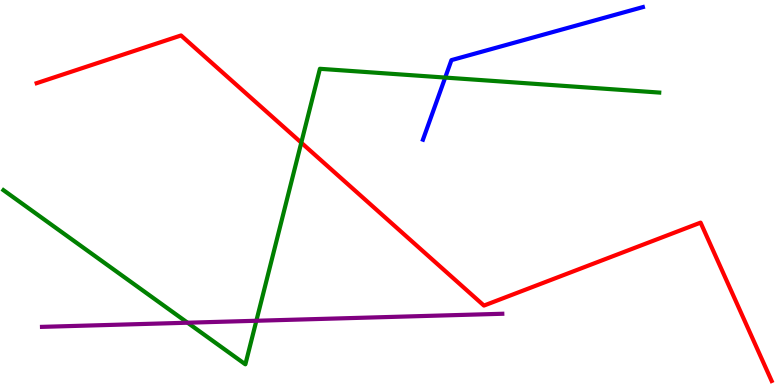[{'lines': ['blue', 'red'], 'intersections': []}, {'lines': ['green', 'red'], 'intersections': [{'x': 3.89, 'y': 6.29}]}, {'lines': ['purple', 'red'], 'intersections': []}, {'lines': ['blue', 'green'], 'intersections': [{'x': 5.74, 'y': 7.99}]}, {'lines': ['blue', 'purple'], 'intersections': []}, {'lines': ['green', 'purple'], 'intersections': [{'x': 2.42, 'y': 1.62}, {'x': 3.31, 'y': 1.67}]}]